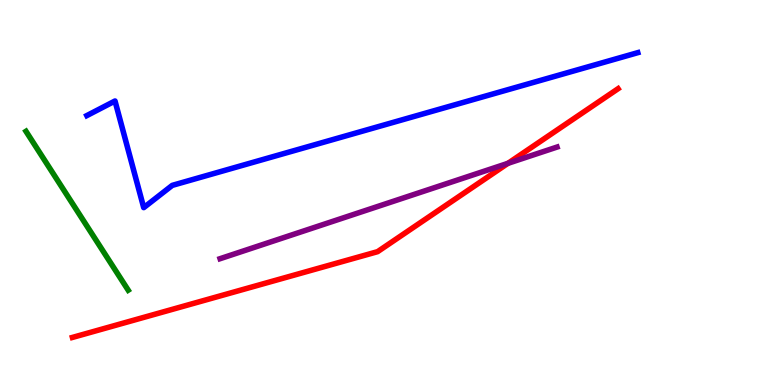[{'lines': ['blue', 'red'], 'intersections': []}, {'lines': ['green', 'red'], 'intersections': []}, {'lines': ['purple', 'red'], 'intersections': [{'x': 6.55, 'y': 5.76}]}, {'lines': ['blue', 'green'], 'intersections': []}, {'lines': ['blue', 'purple'], 'intersections': []}, {'lines': ['green', 'purple'], 'intersections': []}]